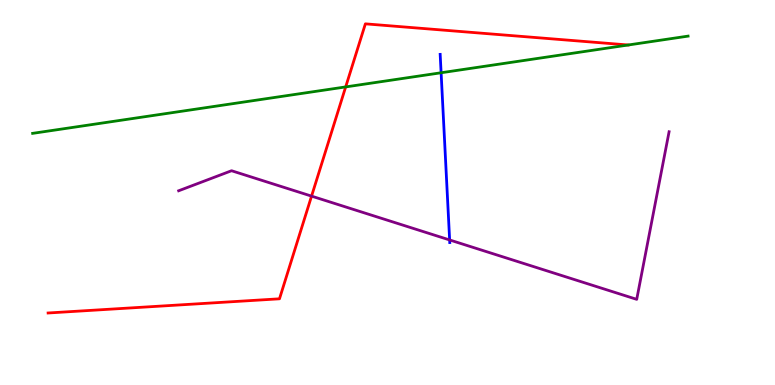[{'lines': ['blue', 'red'], 'intersections': []}, {'lines': ['green', 'red'], 'intersections': [{'x': 4.46, 'y': 7.74}]}, {'lines': ['purple', 'red'], 'intersections': [{'x': 4.02, 'y': 4.91}]}, {'lines': ['blue', 'green'], 'intersections': [{'x': 5.69, 'y': 8.11}]}, {'lines': ['blue', 'purple'], 'intersections': [{'x': 5.8, 'y': 3.77}]}, {'lines': ['green', 'purple'], 'intersections': []}]